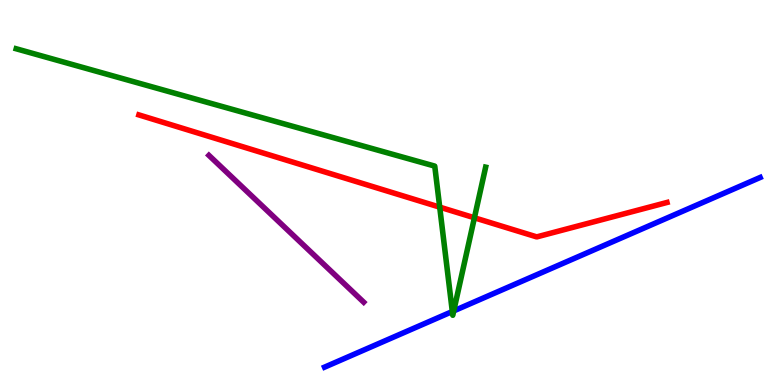[{'lines': ['blue', 'red'], 'intersections': []}, {'lines': ['green', 'red'], 'intersections': [{'x': 5.67, 'y': 4.62}, {'x': 6.12, 'y': 4.34}]}, {'lines': ['purple', 'red'], 'intersections': []}, {'lines': ['blue', 'green'], 'intersections': [{'x': 5.84, 'y': 1.91}, {'x': 5.85, 'y': 1.92}]}, {'lines': ['blue', 'purple'], 'intersections': []}, {'lines': ['green', 'purple'], 'intersections': []}]